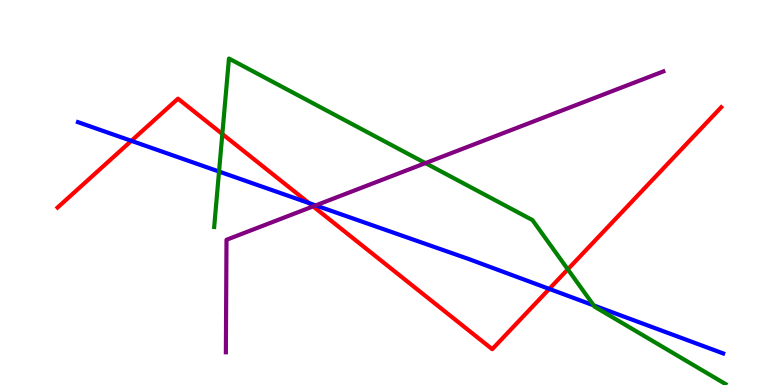[{'lines': ['blue', 'red'], 'intersections': [{'x': 1.69, 'y': 6.34}, {'x': 3.99, 'y': 4.73}, {'x': 7.09, 'y': 2.5}]}, {'lines': ['green', 'red'], 'intersections': [{'x': 2.87, 'y': 6.52}, {'x': 7.33, 'y': 3.0}]}, {'lines': ['purple', 'red'], 'intersections': [{'x': 4.04, 'y': 4.64}]}, {'lines': ['blue', 'green'], 'intersections': [{'x': 2.83, 'y': 5.54}, {'x': 7.66, 'y': 2.07}]}, {'lines': ['blue', 'purple'], 'intersections': [{'x': 4.07, 'y': 4.66}]}, {'lines': ['green', 'purple'], 'intersections': [{'x': 5.49, 'y': 5.76}]}]